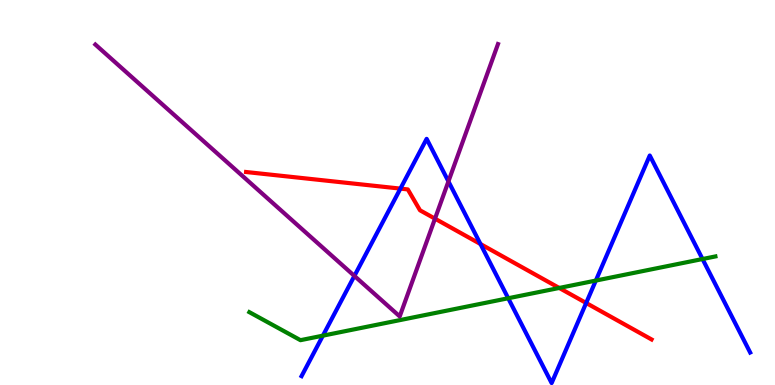[{'lines': ['blue', 'red'], 'intersections': [{'x': 5.17, 'y': 5.1}, {'x': 6.2, 'y': 3.66}, {'x': 7.56, 'y': 2.13}]}, {'lines': ['green', 'red'], 'intersections': [{'x': 7.22, 'y': 2.52}]}, {'lines': ['purple', 'red'], 'intersections': [{'x': 5.61, 'y': 4.32}]}, {'lines': ['blue', 'green'], 'intersections': [{'x': 4.17, 'y': 1.28}, {'x': 6.56, 'y': 2.25}, {'x': 7.69, 'y': 2.71}, {'x': 9.06, 'y': 3.27}]}, {'lines': ['blue', 'purple'], 'intersections': [{'x': 4.57, 'y': 2.83}, {'x': 5.79, 'y': 5.29}]}, {'lines': ['green', 'purple'], 'intersections': []}]